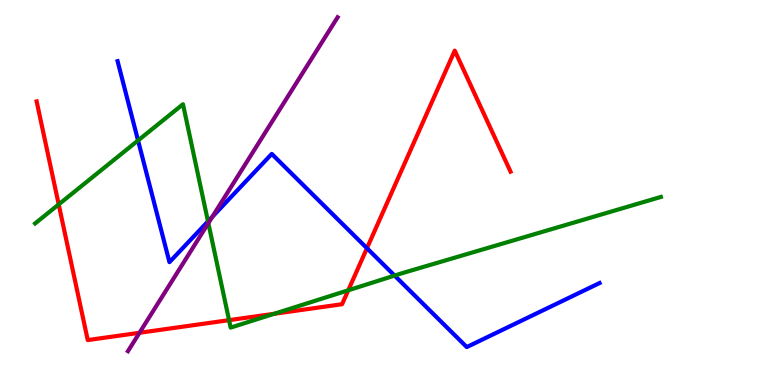[{'lines': ['blue', 'red'], 'intersections': [{'x': 4.73, 'y': 3.55}]}, {'lines': ['green', 'red'], 'intersections': [{'x': 0.757, 'y': 4.69}, {'x': 2.96, 'y': 1.68}, {'x': 3.54, 'y': 1.85}, {'x': 4.49, 'y': 2.46}]}, {'lines': ['purple', 'red'], 'intersections': [{'x': 1.8, 'y': 1.36}]}, {'lines': ['blue', 'green'], 'intersections': [{'x': 1.78, 'y': 6.35}, {'x': 2.68, 'y': 4.25}, {'x': 5.09, 'y': 2.84}]}, {'lines': ['blue', 'purple'], 'intersections': [{'x': 2.74, 'y': 4.37}]}, {'lines': ['green', 'purple'], 'intersections': [{'x': 2.69, 'y': 4.2}]}]